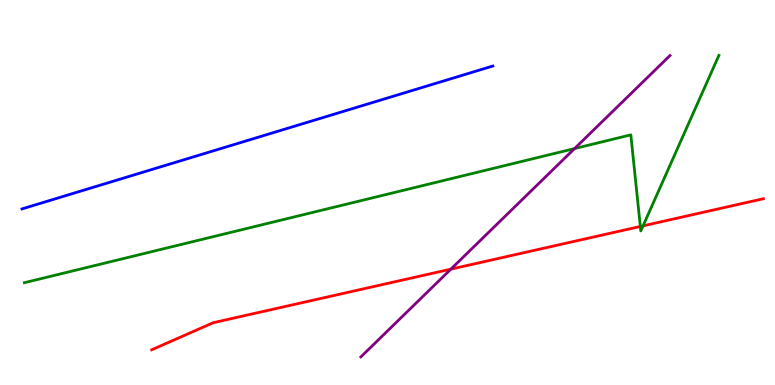[{'lines': ['blue', 'red'], 'intersections': []}, {'lines': ['green', 'red'], 'intersections': [{'x': 8.26, 'y': 4.12}, {'x': 8.3, 'y': 4.13}]}, {'lines': ['purple', 'red'], 'intersections': [{'x': 5.82, 'y': 3.01}]}, {'lines': ['blue', 'green'], 'intersections': []}, {'lines': ['blue', 'purple'], 'intersections': []}, {'lines': ['green', 'purple'], 'intersections': [{'x': 7.41, 'y': 6.14}]}]